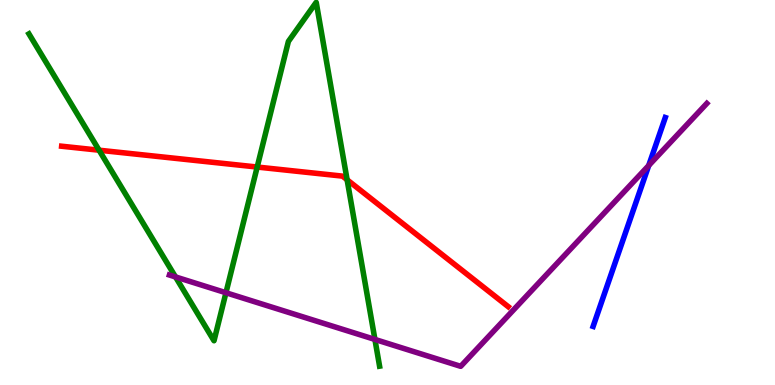[{'lines': ['blue', 'red'], 'intersections': []}, {'lines': ['green', 'red'], 'intersections': [{'x': 1.28, 'y': 6.1}, {'x': 3.32, 'y': 5.66}, {'x': 4.48, 'y': 5.33}]}, {'lines': ['purple', 'red'], 'intersections': []}, {'lines': ['blue', 'green'], 'intersections': []}, {'lines': ['blue', 'purple'], 'intersections': [{'x': 8.37, 'y': 5.7}]}, {'lines': ['green', 'purple'], 'intersections': [{'x': 2.26, 'y': 2.81}, {'x': 2.92, 'y': 2.4}, {'x': 4.84, 'y': 1.18}]}]